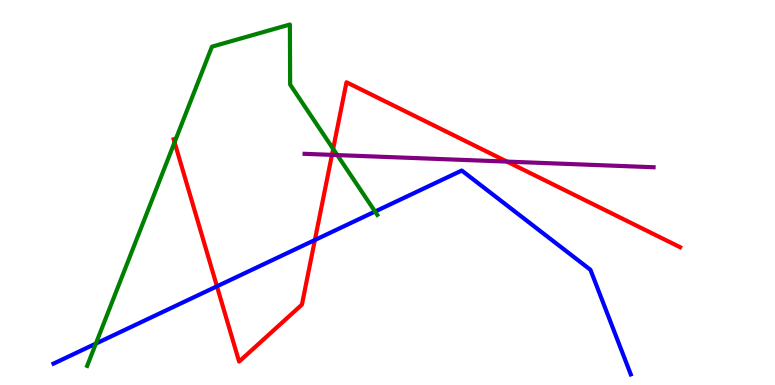[{'lines': ['blue', 'red'], 'intersections': [{'x': 2.8, 'y': 2.56}, {'x': 4.06, 'y': 3.77}]}, {'lines': ['green', 'red'], 'intersections': [{'x': 2.25, 'y': 6.3}, {'x': 4.3, 'y': 6.13}]}, {'lines': ['purple', 'red'], 'intersections': [{'x': 4.28, 'y': 5.98}, {'x': 6.54, 'y': 5.8}]}, {'lines': ['blue', 'green'], 'intersections': [{'x': 1.24, 'y': 1.08}, {'x': 4.84, 'y': 4.51}]}, {'lines': ['blue', 'purple'], 'intersections': []}, {'lines': ['green', 'purple'], 'intersections': [{'x': 4.35, 'y': 5.97}]}]